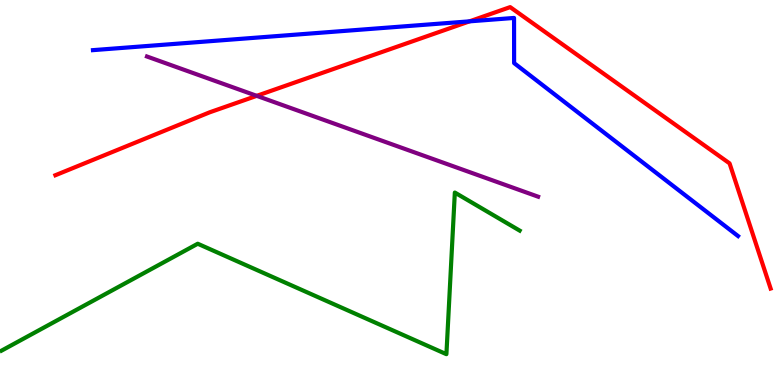[{'lines': ['blue', 'red'], 'intersections': [{'x': 6.06, 'y': 9.45}]}, {'lines': ['green', 'red'], 'intersections': []}, {'lines': ['purple', 'red'], 'intersections': [{'x': 3.31, 'y': 7.51}]}, {'lines': ['blue', 'green'], 'intersections': []}, {'lines': ['blue', 'purple'], 'intersections': []}, {'lines': ['green', 'purple'], 'intersections': []}]